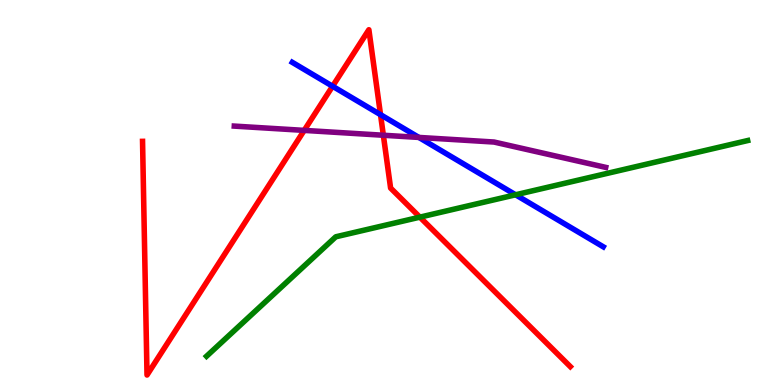[{'lines': ['blue', 'red'], 'intersections': [{'x': 4.29, 'y': 7.76}, {'x': 4.91, 'y': 7.02}]}, {'lines': ['green', 'red'], 'intersections': [{'x': 5.42, 'y': 4.36}]}, {'lines': ['purple', 'red'], 'intersections': [{'x': 3.93, 'y': 6.61}, {'x': 4.95, 'y': 6.49}]}, {'lines': ['blue', 'green'], 'intersections': [{'x': 6.65, 'y': 4.94}]}, {'lines': ['blue', 'purple'], 'intersections': [{'x': 5.4, 'y': 6.43}]}, {'lines': ['green', 'purple'], 'intersections': []}]